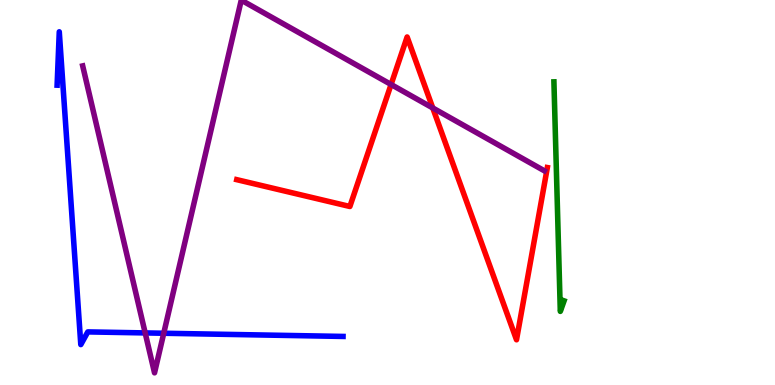[{'lines': ['blue', 'red'], 'intersections': []}, {'lines': ['green', 'red'], 'intersections': []}, {'lines': ['purple', 'red'], 'intersections': [{'x': 5.05, 'y': 7.81}, {'x': 5.58, 'y': 7.2}]}, {'lines': ['blue', 'green'], 'intersections': []}, {'lines': ['blue', 'purple'], 'intersections': [{'x': 1.87, 'y': 1.35}, {'x': 2.11, 'y': 1.34}]}, {'lines': ['green', 'purple'], 'intersections': []}]